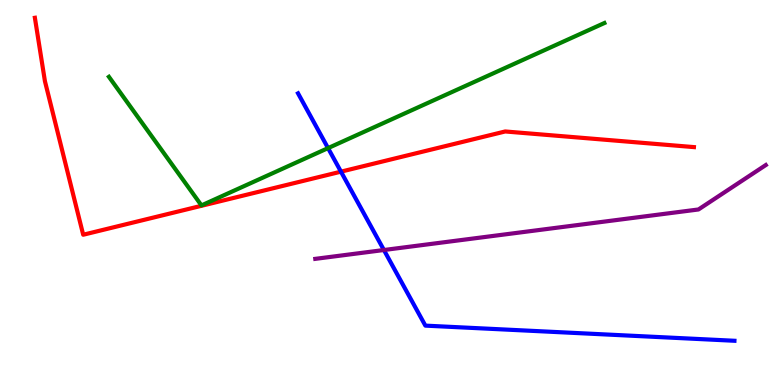[{'lines': ['blue', 'red'], 'intersections': [{'x': 4.4, 'y': 5.54}]}, {'lines': ['green', 'red'], 'intersections': []}, {'lines': ['purple', 'red'], 'intersections': []}, {'lines': ['blue', 'green'], 'intersections': [{'x': 4.23, 'y': 6.15}]}, {'lines': ['blue', 'purple'], 'intersections': [{'x': 4.95, 'y': 3.51}]}, {'lines': ['green', 'purple'], 'intersections': []}]